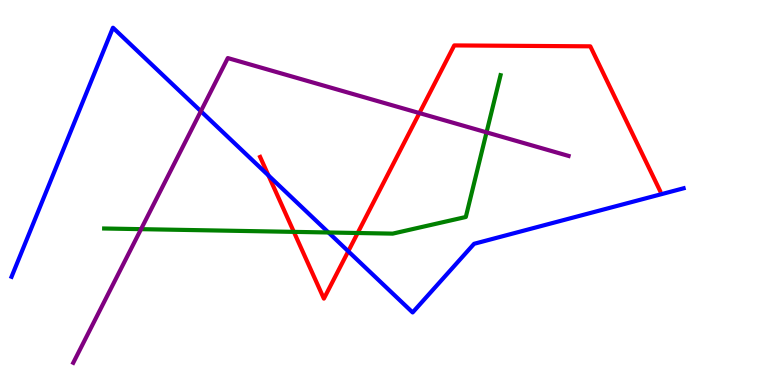[{'lines': ['blue', 'red'], 'intersections': [{'x': 3.46, 'y': 5.44}, {'x': 4.49, 'y': 3.47}]}, {'lines': ['green', 'red'], 'intersections': [{'x': 3.79, 'y': 3.98}, {'x': 4.62, 'y': 3.95}]}, {'lines': ['purple', 'red'], 'intersections': [{'x': 5.41, 'y': 7.06}]}, {'lines': ['blue', 'green'], 'intersections': [{'x': 4.24, 'y': 3.96}]}, {'lines': ['blue', 'purple'], 'intersections': [{'x': 2.59, 'y': 7.11}]}, {'lines': ['green', 'purple'], 'intersections': [{'x': 1.82, 'y': 4.05}, {'x': 6.28, 'y': 6.56}]}]